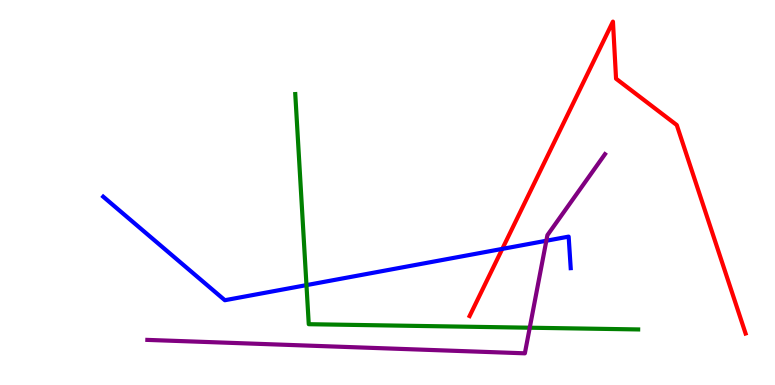[{'lines': ['blue', 'red'], 'intersections': [{'x': 6.48, 'y': 3.54}]}, {'lines': ['green', 'red'], 'intersections': []}, {'lines': ['purple', 'red'], 'intersections': []}, {'lines': ['blue', 'green'], 'intersections': [{'x': 3.95, 'y': 2.59}]}, {'lines': ['blue', 'purple'], 'intersections': [{'x': 7.05, 'y': 3.75}]}, {'lines': ['green', 'purple'], 'intersections': [{'x': 6.84, 'y': 1.49}]}]